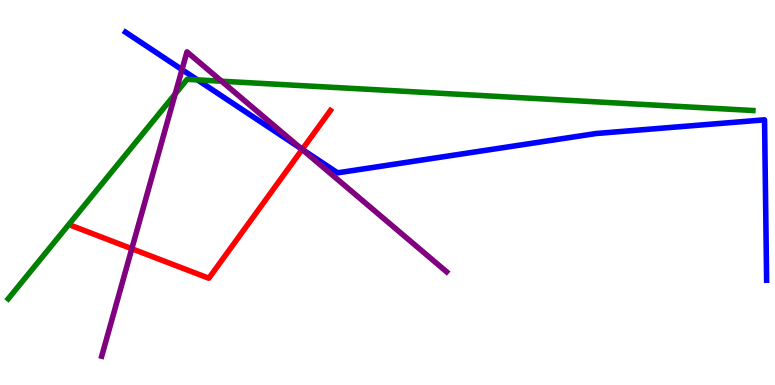[{'lines': ['blue', 'red'], 'intersections': [{'x': 3.9, 'y': 6.12}]}, {'lines': ['green', 'red'], 'intersections': []}, {'lines': ['purple', 'red'], 'intersections': [{'x': 1.7, 'y': 3.54}, {'x': 3.9, 'y': 6.12}]}, {'lines': ['blue', 'green'], 'intersections': [{'x': 2.55, 'y': 7.92}]}, {'lines': ['blue', 'purple'], 'intersections': [{'x': 2.35, 'y': 8.19}, {'x': 3.89, 'y': 6.13}]}, {'lines': ['green', 'purple'], 'intersections': [{'x': 2.26, 'y': 7.56}, {'x': 2.86, 'y': 7.89}]}]